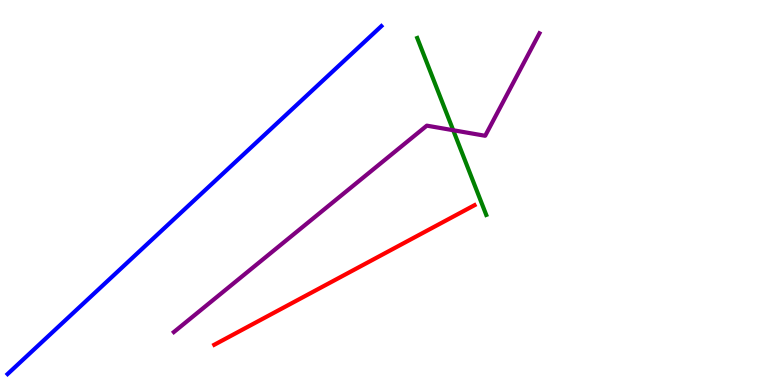[{'lines': ['blue', 'red'], 'intersections': []}, {'lines': ['green', 'red'], 'intersections': []}, {'lines': ['purple', 'red'], 'intersections': []}, {'lines': ['blue', 'green'], 'intersections': []}, {'lines': ['blue', 'purple'], 'intersections': []}, {'lines': ['green', 'purple'], 'intersections': [{'x': 5.85, 'y': 6.62}]}]